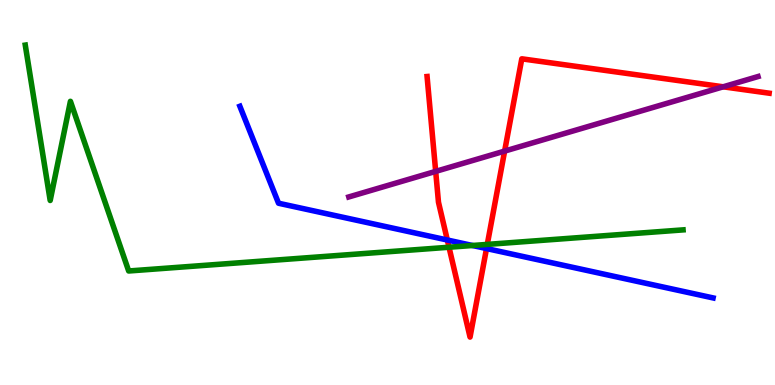[{'lines': ['blue', 'red'], 'intersections': [{'x': 5.77, 'y': 3.77}, {'x': 6.28, 'y': 3.54}]}, {'lines': ['green', 'red'], 'intersections': [{'x': 5.79, 'y': 3.58}, {'x': 6.29, 'y': 3.65}]}, {'lines': ['purple', 'red'], 'intersections': [{'x': 5.62, 'y': 5.55}, {'x': 6.51, 'y': 6.08}, {'x': 9.33, 'y': 7.75}]}, {'lines': ['blue', 'green'], 'intersections': [{'x': 6.1, 'y': 3.62}]}, {'lines': ['blue', 'purple'], 'intersections': []}, {'lines': ['green', 'purple'], 'intersections': []}]